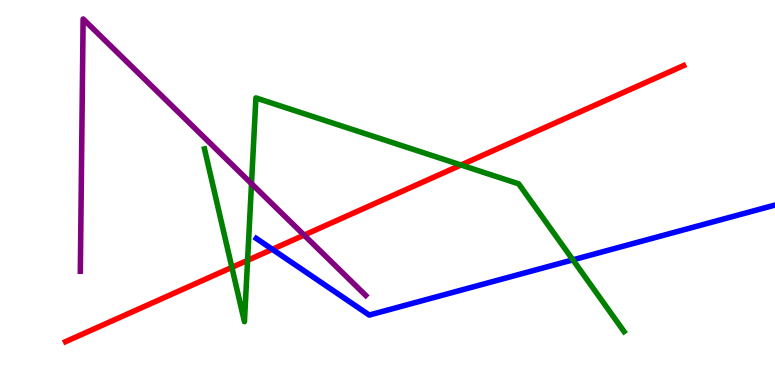[{'lines': ['blue', 'red'], 'intersections': [{'x': 3.51, 'y': 3.52}]}, {'lines': ['green', 'red'], 'intersections': [{'x': 2.99, 'y': 3.06}, {'x': 3.19, 'y': 3.24}, {'x': 5.95, 'y': 5.71}]}, {'lines': ['purple', 'red'], 'intersections': [{'x': 3.92, 'y': 3.89}]}, {'lines': ['blue', 'green'], 'intersections': [{'x': 7.39, 'y': 3.25}]}, {'lines': ['blue', 'purple'], 'intersections': []}, {'lines': ['green', 'purple'], 'intersections': [{'x': 3.25, 'y': 5.23}]}]